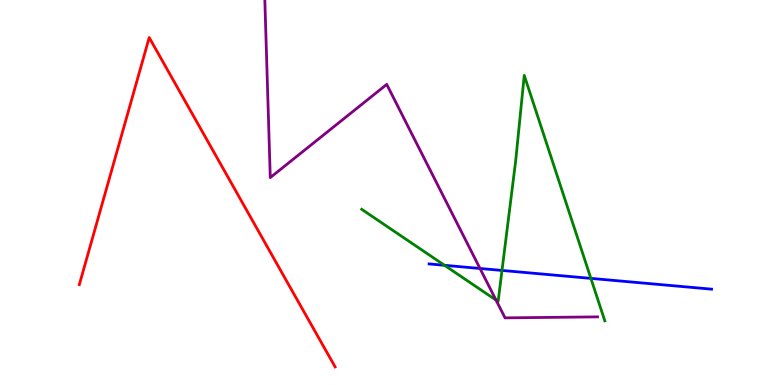[{'lines': ['blue', 'red'], 'intersections': []}, {'lines': ['green', 'red'], 'intersections': []}, {'lines': ['purple', 'red'], 'intersections': []}, {'lines': ['blue', 'green'], 'intersections': [{'x': 5.74, 'y': 3.11}, {'x': 6.48, 'y': 2.98}, {'x': 7.62, 'y': 2.77}]}, {'lines': ['blue', 'purple'], 'intersections': [{'x': 6.19, 'y': 3.03}]}, {'lines': ['green', 'purple'], 'intersections': [{'x': 6.4, 'y': 2.2}]}]